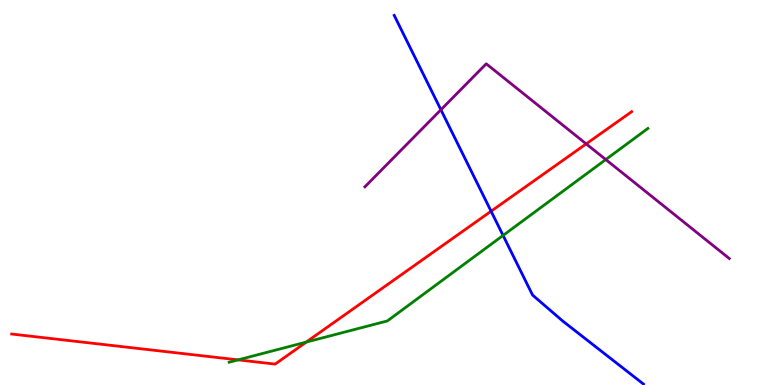[{'lines': ['blue', 'red'], 'intersections': [{'x': 6.34, 'y': 4.51}]}, {'lines': ['green', 'red'], 'intersections': [{'x': 3.07, 'y': 0.653}, {'x': 3.95, 'y': 1.11}]}, {'lines': ['purple', 'red'], 'intersections': [{'x': 7.56, 'y': 6.26}]}, {'lines': ['blue', 'green'], 'intersections': [{'x': 6.49, 'y': 3.88}]}, {'lines': ['blue', 'purple'], 'intersections': [{'x': 5.69, 'y': 7.15}]}, {'lines': ['green', 'purple'], 'intersections': [{'x': 7.82, 'y': 5.86}]}]